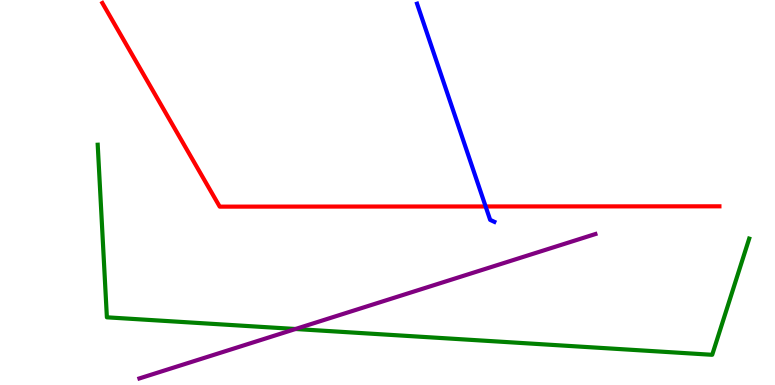[{'lines': ['blue', 'red'], 'intersections': [{'x': 6.27, 'y': 4.64}]}, {'lines': ['green', 'red'], 'intersections': []}, {'lines': ['purple', 'red'], 'intersections': []}, {'lines': ['blue', 'green'], 'intersections': []}, {'lines': ['blue', 'purple'], 'intersections': []}, {'lines': ['green', 'purple'], 'intersections': [{'x': 3.81, 'y': 1.45}]}]